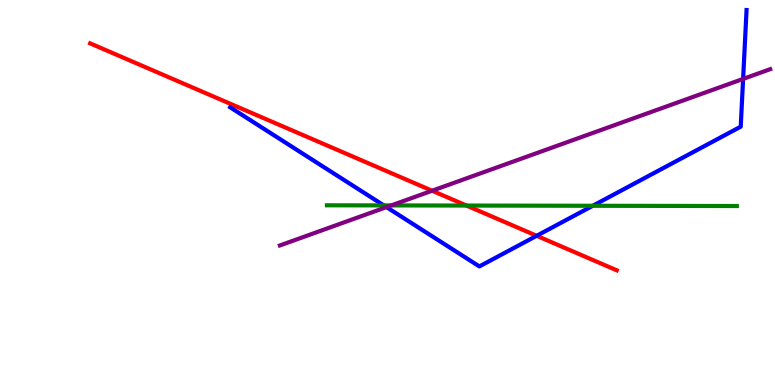[{'lines': ['blue', 'red'], 'intersections': [{'x': 6.92, 'y': 3.88}]}, {'lines': ['green', 'red'], 'intersections': [{'x': 6.02, 'y': 4.66}]}, {'lines': ['purple', 'red'], 'intersections': [{'x': 5.58, 'y': 5.05}]}, {'lines': ['blue', 'green'], 'intersections': [{'x': 4.95, 'y': 4.66}, {'x': 7.65, 'y': 4.66}]}, {'lines': ['blue', 'purple'], 'intersections': [{'x': 4.99, 'y': 4.62}, {'x': 9.59, 'y': 7.95}]}, {'lines': ['green', 'purple'], 'intersections': [{'x': 5.05, 'y': 4.66}]}]